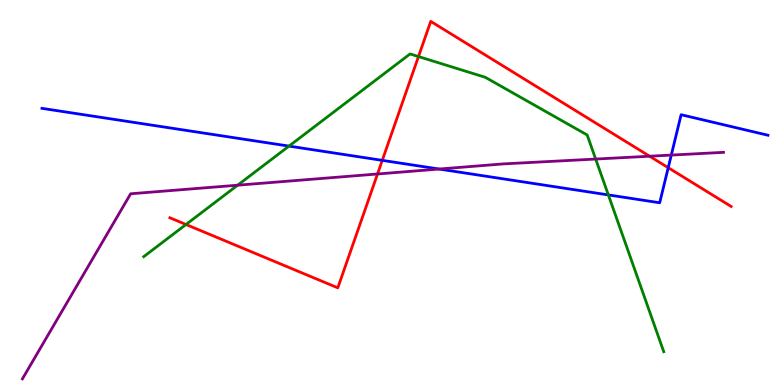[{'lines': ['blue', 'red'], 'intersections': [{'x': 4.93, 'y': 5.83}, {'x': 8.62, 'y': 5.64}]}, {'lines': ['green', 'red'], 'intersections': [{'x': 2.4, 'y': 4.17}, {'x': 5.4, 'y': 8.53}]}, {'lines': ['purple', 'red'], 'intersections': [{'x': 4.87, 'y': 5.48}, {'x': 8.38, 'y': 5.94}]}, {'lines': ['blue', 'green'], 'intersections': [{'x': 3.73, 'y': 6.21}, {'x': 7.85, 'y': 4.94}]}, {'lines': ['blue', 'purple'], 'intersections': [{'x': 5.67, 'y': 5.61}, {'x': 8.66, 'y': 5.97}]}, {'lines': ['green', 'purple'], 'intersections': [{'x': 3.07, 'y': 5.19}, {'x': 7.69, 'y': 5.87}]}]